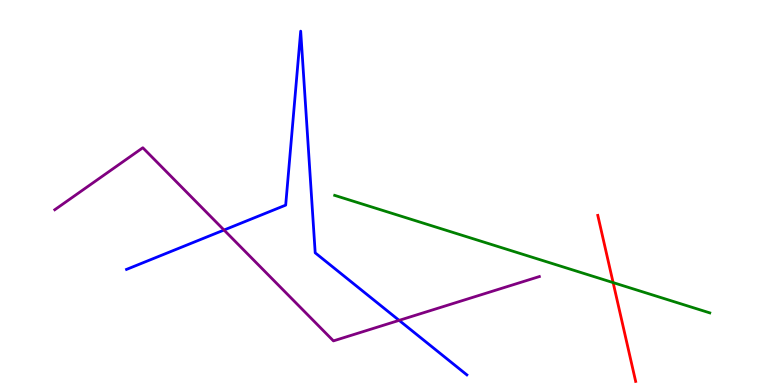[{'lines': ['blue', 'red'], 'intersections': []}, {'lines': ['green', 'red'], 'intersections': [{'x': 7.91, 'y': 2.66}]}, {'lines': ['purple', 'red'], 'intersections': []}, {'lines': ['blue', 'green'], 'intersections': []}, {'lines': ['blue', 'purple'], 'intersections': [{'x': 2.89, 'y': 4.03}, {'x': 5.15, 'y': 1.68}]}, {'lines': ['green', 'purple'], 'intersections': []}]